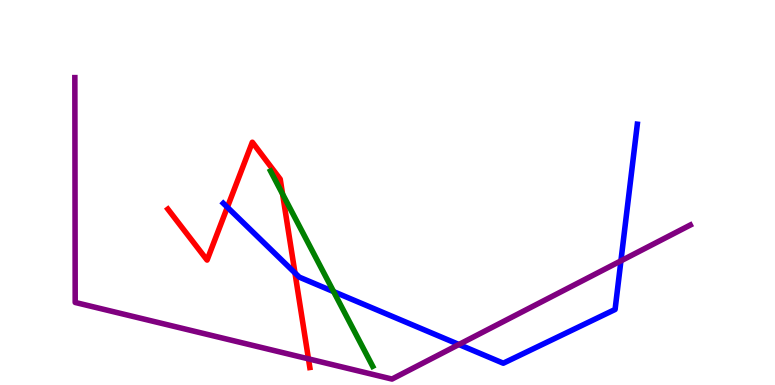[{'lines': ['blue', 'red'], 'intersections': [{'x': 2.93, 'y': 4.62}, {'x': 3.81, 'y': 2.91}]}, {'lines': ['green', 'red'], 'intersections': [{'x': 3.65, 'y': 4.96}]}, {'lines': ['purple', 'red'], 'intersections': [{'x': 3.98, 'y': 0.679}]}, {'lines': ['blue', 'green'], 'intersections': [{'x': 4.3, 'y': 2.43}]}, {'lines': ['blue', 'purple'], 'intersections': [{'x': 5.92, 'y': 1.05}, {'x': 8.01, 'y': 3.22}]}, {'lines': ['green', 'purple'], 'intersections': []}]